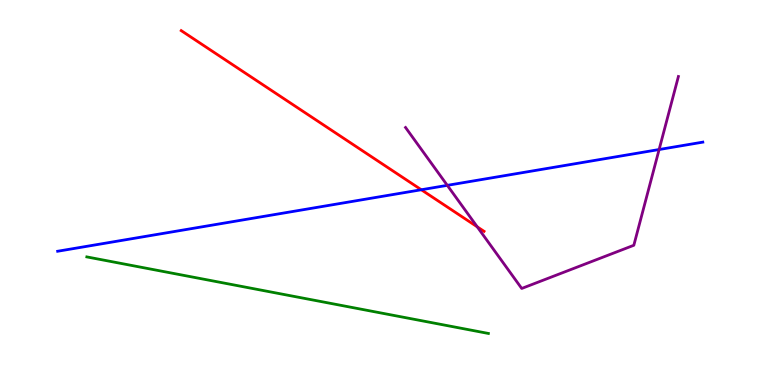[{'lines': ['blue', 'red'], 'intersections': [{'x': 5.44, 'y': 5.07}]}, {'lines': ['green', 'red'], 'intersections': []}, {'lines': ['purple', 'red'], 'intersections': [{'x': 6.16, 'y': 4.11}]}, {'lines': ['blue', 'green'], 'intersections': []}, {'lines': ['blue', 'purple'], 'intersections': [{'x': 5.77, 'y': 5.19}, {'x': 8.5, 'y': 6.12}]}, {'lines': ['green', 'purple'], 'intersections': []}]